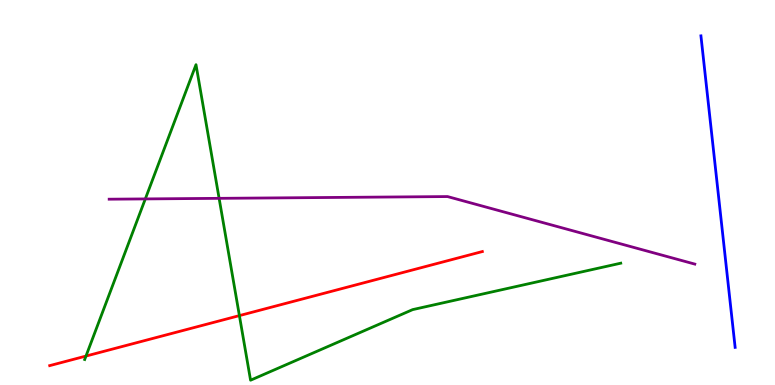[{'lines': ['blue', 'red'], 'intersections': []}, {'lines': ['green', 'red'], 'intersections': [{'x': 1.11, 'y': 0.752}, {'x': 3.09, 'y': 1.8}]}, {'lines': ['purple', 'red'], 'intersections': []}, {'lines': ['blue', 'green'], 'intersections': []}, {'lines': ['blue', 'purple'], 'intersections': []}, {'lines': ['green', 'purple'], 'intersections': [{'x': 1.88, 'y': 4.83}, {'x': 2.83, 'y': 4.85}]}]